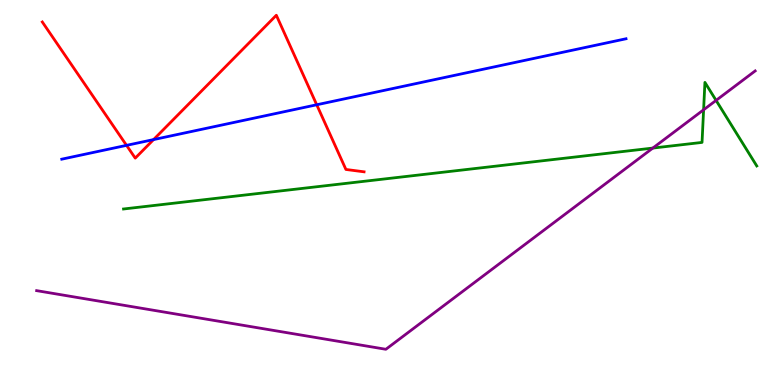[{'lines': ['blue', 'red'], 'intersections': [{'x': 1.63, 'y': 6.22}, {'x': 1.98, 'y': 6.37}, {'x': 4.09, 'y': 7.28}]}, {'lines': ['green', 'red'], 'intersections': []}, {'lines': ['purple', 'red'], 'intersections': []}, {'lines': ['blue', 'green'], 'intersections': []}, {'lines': ['blue', 'purple'], 'intersections': []}, {'lines': ['green', 'purple'], 'intersections': [{'x': 8.42, 'y': 6.15}, {'x': 9.08, 'y': 7.15}, {'x': 9.24, 'y': 7.39}]}]